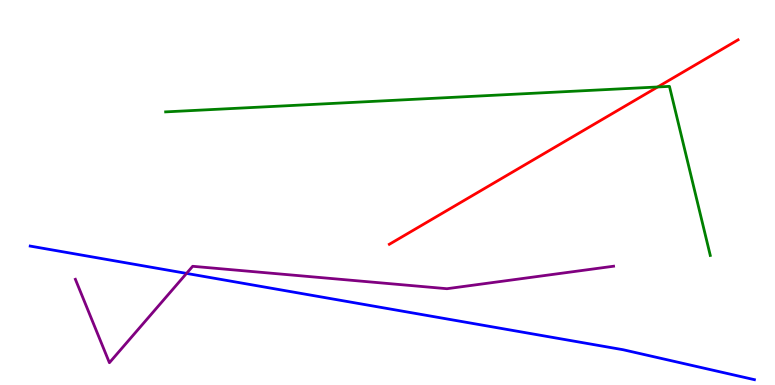[{'lines': ['blue', 'red'], 'intersections': []}, {'lines': ['green', 'red'], 'intersections': [{'x': 8.49, 'y': 7.74}]}, {'lines': ['purple', 'red'], 'intersections': []}, {'lines': ['blue', 'green'], 'intersections': []}, {'lines': ['blue', 'purple'], 'intersections': [{'x': 2.41, 'y': 2.9}]}, {'lines': ['green', 'purple'], 'intersections': []}]